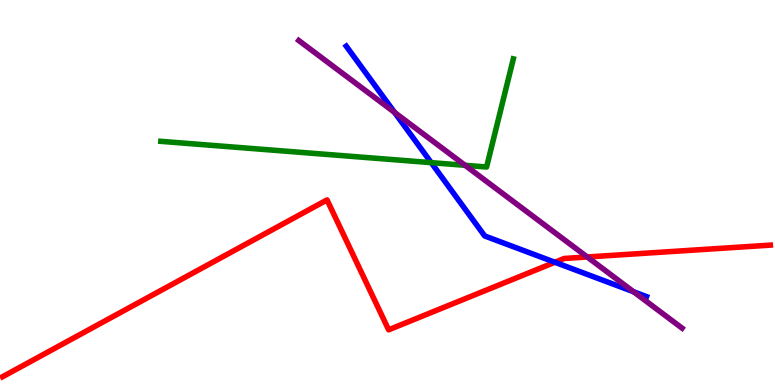[{'lines': ['blue', 'red'], 'intersections': [{'x': 7.16, 'y': 3.19}]}, {'lines': ['green', 'red'], 'intersections': []}, {'lines': ['purple', 'red'], 'intersections': [{'x': 7.58, 'y': 3.33}]}, {'lines': ['blue', 'green'], 'intersections': [{'x': 5.56, 'y': 5.78}]}, {'lines': ['blue', 'purple'], 'intersections': [{'x': 5.09, 'y': 7.08}, {'x': 8.18, 'y': 2.42}]}, {'lines': ['green', 'purple'], 'intersections': [{'x': 6.0, 'y': 5.71}]}]